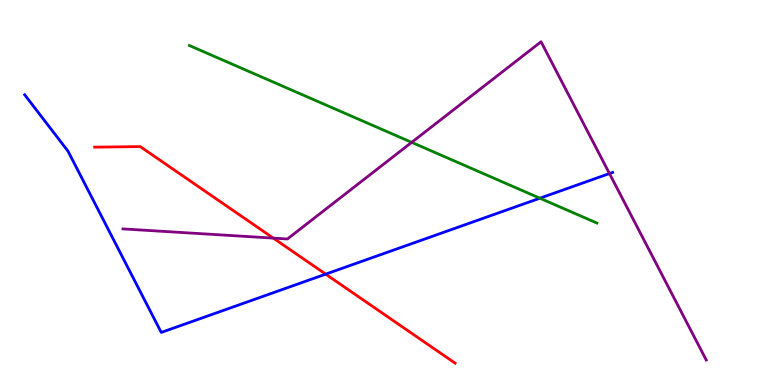[{'lines': ['blue', 'red'], 'intersections': [{'x': 4.2, 'y': 2.88}]}, {'lines': ['green', 'red'], 'intersections': []}, {'lines': ['purple', 'red'], 'intersections': [{'x': 3.53, 'y': 3.82}]}, {'lines': ['blue', 'green'], 'intersections': [{'x': 6.97, 'y': 4.85}]}, {'lines': ['blue', 'purple'], 'intersections': [{'x': 7.86, 'y': 5.49}]}, {'lines': ['green', 'purple'], 'intersections': [{'x': 5.31, 'y': 6.3}]}]